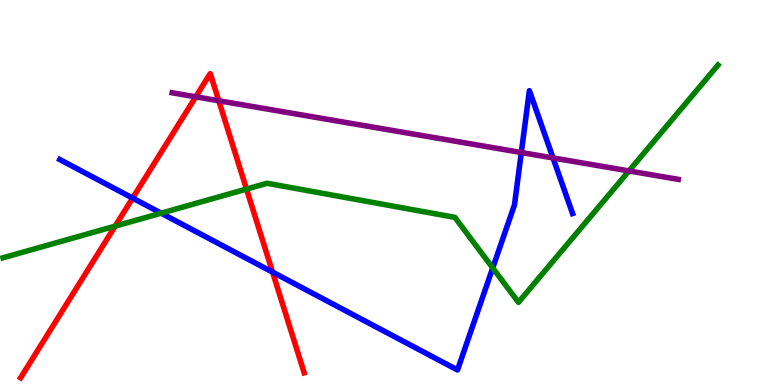[{'lines': ['blue', 'red'], 'intersections': [{'x': 1.71, 'y': 4.86}, {'x': 3.52, 'y': 2.93}]}, {'lines': ['green', 'red'], 'intersections': [{'x': 1.49, 'y': 4.13}, {'x': 3.18, 'y': 5.09}]}, {'lines': ['purple', 'red'], 'intersections': [{'x': 2.53, 'y': 7.49}, {'x': 2.82, 'y': 7.38}]}, {'lines': ['blue', 'green'], 'intersections': [{'x': 2.08, 'y': 4.46}, {'x': 6.36, 'y': 3.04}]}, {'lines': ['blue', 'purple'], 'intersections': [{'x': 6.73, 'y': 6.04}, {'x': 7.14, 'y': 5.9}]}, {'lines': ['green', 'purple'], 'intersections': [{'x': 8.12, 'y': 5.56}]}]